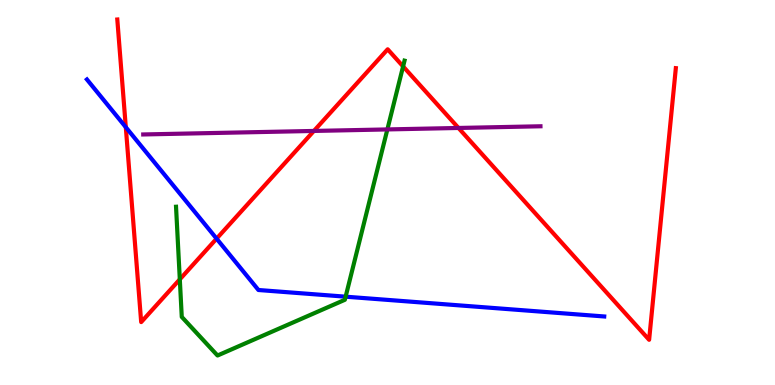[{'lines': ['blue', 'red'], 'intersections': [{'x': 1.62, 'y': 6.7}, {'x': 2.79, 'y': 3.8}]}, {'lines': ['green', 'red'], 'intersections': [{'x': 2.32, 'y': 2.74}, {'x': 5.2, 'y': 8.27}]}, {'lines': ['purple', 'red'], 'intersections': [{'x': 4.05, 'y': 6.6}, {'x': 5.92, 'y': 6.68}]}, {'lines': ['blue', 'green'], 'intersections': [{'x': 4.46, 'y': 2.29}]}, {'lines': ['blue', 'purple'], 'intersections': []}, {'lines': ['green', 'purple'], 'intersections': [{'x': 5.0, 'y': 6.64}]}]